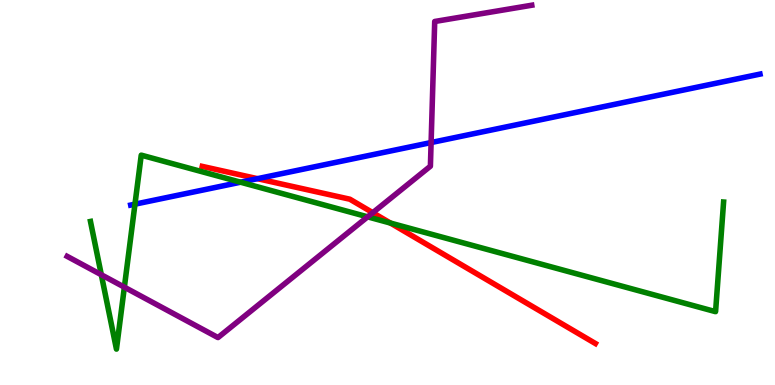[{'lines': ['blue', 'red'], 'intersections': [{'x': 3.32, 'y': 5.36}]}, {'lines': ['green', 'red'], 'intersections': [{'x': 5.04, 'y': 4.21}]}, {'lines': ['purple', 'red'], 'intersections': [{'x': 4.81, 'y': 4.48}]}, {'lines': ['blue', 'green'], 'intersections': [{'x': 1.74, 'y': 4.7}, {'x': 3.1, 'y': 5.27}]}, {'lines': ['blue', 'purple'], 'intersections': [{'x': 5.56, 'y': 6.3}]}, {'lines': ['green', 'purple'], 'intersections': [{'x': 1.31, 'y': 2.86}, {'x': 1.6, 'y': 2.54}, {'x': 4.74, 'y': 4.37}]}]